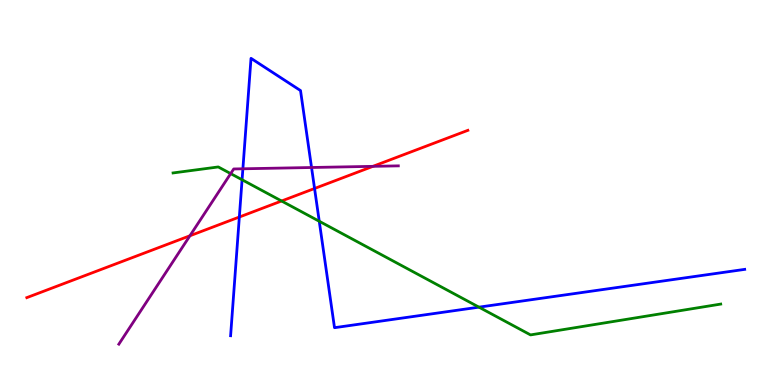[{'lines': ['blue', 'red'], 'intersections': [{'x': 3.09, 'y': 4.36}, {'x': 4.06, 'y': 5.1}]}, {'lines': ['green', 'red'], 'intersections': [{'x': 3.63, 'y': 4.78}]}, {'lines': ['purple', 'red'], 'intersections': [{'x': 2.45, 'y': 3.88}, {'x': 4.81, 'y': 5.68}]}, {'lines': ['blue', 'green'], 'intersections': [{'x': 3.12, 'y': 5.33}, {'x': 4.12, 'y': 4.25}, {'x': 6.18, 'y': 2.02}]}, {'lines': ['blue', 'purple'], 'intersections': [{'x': 3.13, 'y': 5.62}, {'x': 4.02, 'y': 5.65}]}, {'lines': ['green', 'purple'], 'intersections': [{'x': 2.98, 'y': 5.49}]}]